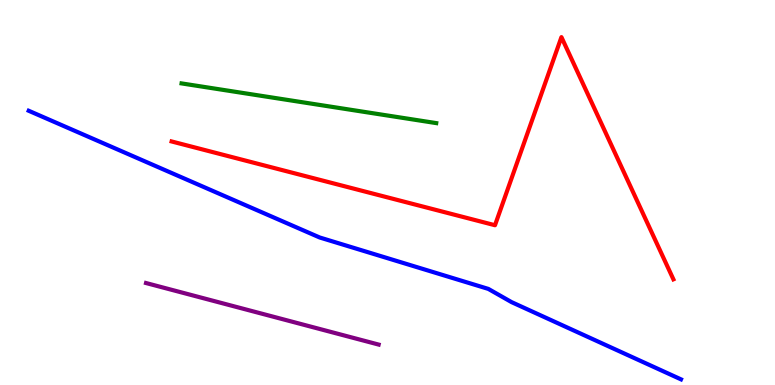[{'lines': ['blue', 'red'], 'intersections': []}, {'lines': ['green', 'red'], 'intersections': []}, {'lines': ['purple', 'red'], 'intersections': []}, {'lines': ['blue', 'green'], 'intersections': []}, {'lines': ['blue', 'purple'], 'intersections': []}, {'lines': ['green', 'purple'], 'intersections': []}]